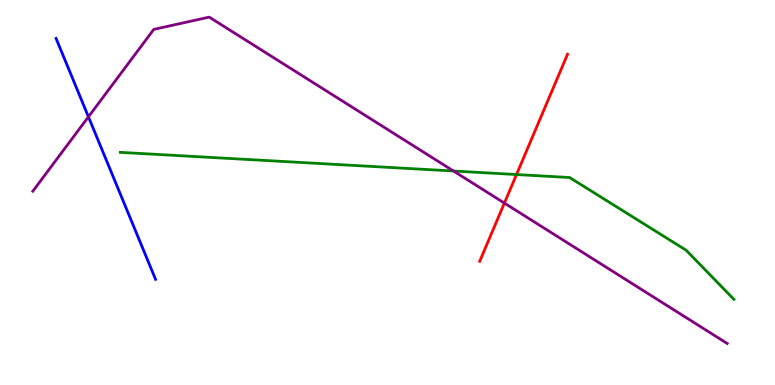[{'lines': ['blue', 'red'], 'intersections': []}, {'lines': ['green', 'red'], 'intersections': [{'x': 6.66, 'y': 5.47}]}, {'lines': ['purple', 'red'], 'intersections': [{'x': 6.51, 'y': 4.73}]}, {'lines': ['blue', 'green'], 'intersections': []}, {'lines': ['blue', 'purple'], 'intersections': [{'x': 1.14, 'y': 6.97}]}, {'lines': ['green', 'purple'], 'intersections': [{'x': 5.85, 'y': 5.56}]}]